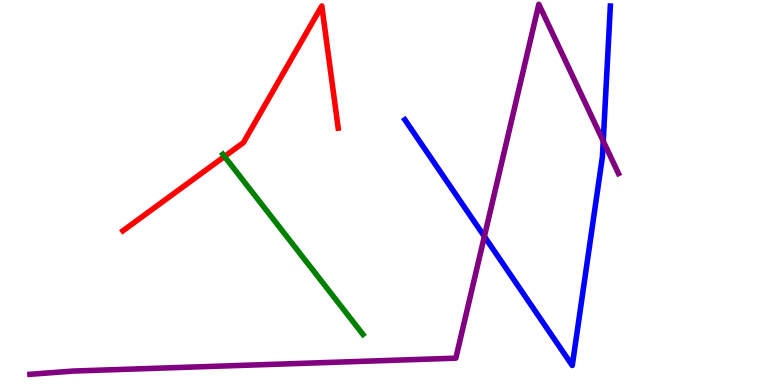[{'lines': ['blue', 'red'], 'intersections': []}, {'lines': ['green', 'red'], 'intersections': [{'x': 2.9, 'y': 5.94}]}, {'lines': ['purple', 'red'], 'intersections': []}, {'lines': ['blue', 'green'], 'intersections': []}, {'lines': ['blue', 'purple'], 'intersections': [{'x': 6.25, 'y': 3.86}, {'x': 7.78, 'y': 6.33}]}, {'lines': ['green', 'purple'], 'intersections': []}]